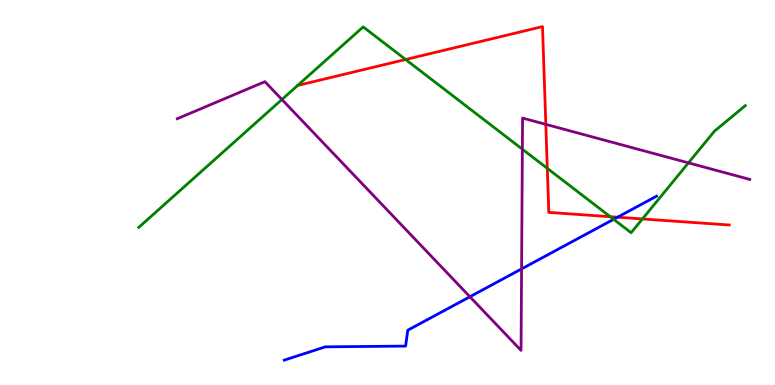[{'lines': ['blue', 'red'], 'intersections': [{'x': 7.97, 'y': 4.36}]}, {'lines': ['green', 'red'], 'intersections': [{'x': 5.23, 'y': 8.45}, {'x': 7.06, 'y': 5.63}, {'x': 7.87, 'y': 4.37}, {'x': 8.29, 'y': 4.31}]}, {'lines': ['purple', 'red'], 'intersections': [{'x': 7.04, 'y': 6.77}]}, {'lines': ['blue', 'green'], 'intersections': [{'x': 7.92, 'y': 4.3}]}, {'lines': ['blue', 'purple'], 'intersections': [{'x': 6.06, 'y': 2.29}, {'x': 6.73, 'y': 3.02}]}, {'lines': ['green', 'purple'], 'intersections': [{'x': 3.64, 'y': 7.42}, {'x': 6.74, 'y': 6.12}, {'x': 8.88, 'y': 5.77}]}]